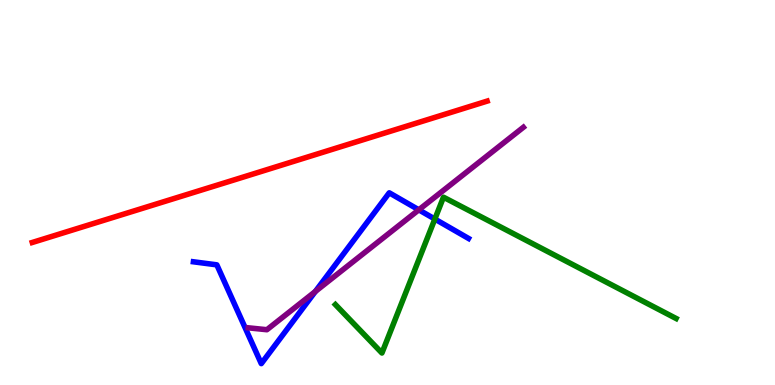[{'lines': ['blue', 'red'], 'intersections': []}, {'lines': ['green', 'red'], 'intersections': []}, {'lines': ['purple', 'red'], 'intersections': []}, {'lines': ['blue', 'green'], 'intersections': [{'x': 5.61, 'y': 4.31}]}, {'lines': ['blue', 'purple'], 'intersections': [{'x': 4.07, 'y': 2.43}, {'x': 5.4, 'y': 4.55}]}, {'lines': ['green', 'purple'], 'intersections': []}]